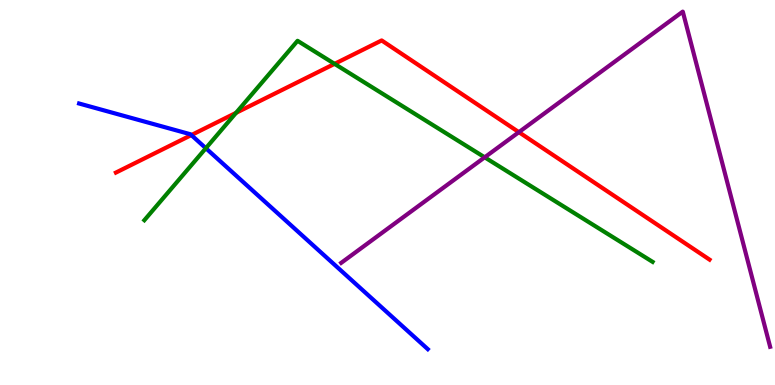[{'lines': ['blue', 'red'], 'intersections': [{'x': 2.47, 'y': 6.49}]}, {'lines': ['green', 'red'], 'intersections': [{'x': 3.05, 'y': 7.07}, {'x': 4.32, 'y': 8.34}]}, {'lines': ['purple', 'red'], 'intersections': [{'x': 6.7, 'y': 6.57}]}, {'lines': ['blue', 'green'], 'intersections': [{'x': 2.66, 'y': 6.15}]}, {'lines': ['blue', 'purple'], 'intersections': []}, {'lines': ['green', 'purple'], 'intersections': [{'x': 6.25, 'y': 5.91}]}]